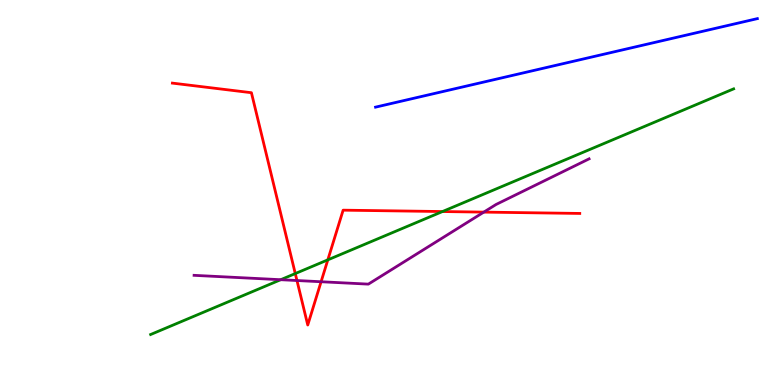[{'lines': ['blue', 'red'], 'intersections': []}, {'lines': ['green', 'red'], 'intersections': [{'x': 3.81, 'y': 2.89}, {'x': 4.23, 'y': 3.25}, {'x': 5.71, 'y': 4.51}]}, {'lines': ['purple', 'red'], 'intersections': [{'x': 3.83, 'y': 2.71}, {'x': 4.14, 'y': 2.68}, {'x': 6.24, 'y': 4.49}]}, {'lines': ['blue', 'green'], 'intersections': []}, {'lines': ['blue', 'purple'], 'intersections': []}, {'lines': ['green', 'purple'], 'intersections': [{'x': 3.62, 'y': 2.73}]}]